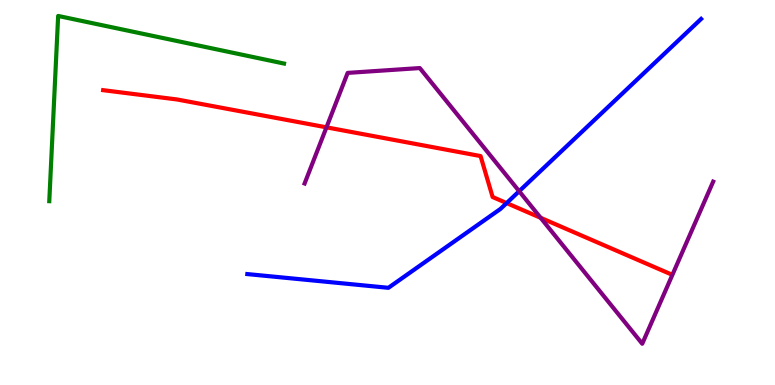[{'lines': ['blue', 'red'], 'intersections': [{'x': 6.54, 'y': 4.73}]}, {'lines': ['green', 'red'], 'intersections': []}, {'lines': ['purple', 'red'], 'intersections': [{'x': 4.21, 'y': 6.69}, {'x': 6.98, 'y': 4.34}]}, {'lines': ['blue', 'green'], 'intersections': []}, {'lines': ['blue', 'purple'], 'intersections': [{'x': 6.7, 'y': 5.03}]}, {'lines': ['green', 'purple'], 'intersections': []}]